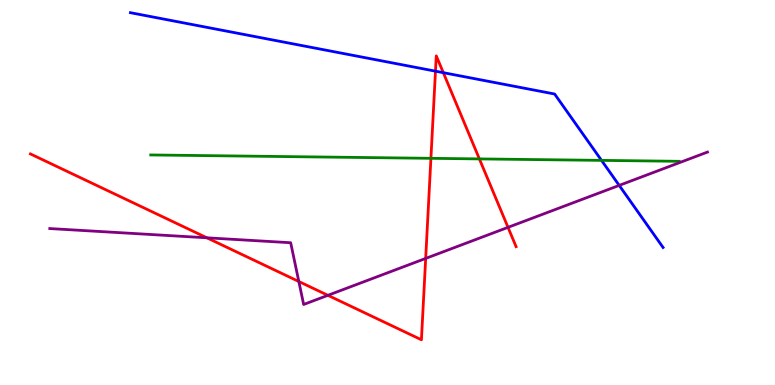[{'lines': ['blue', 'red'], 'intersections': [{'x': 5.62, 'y': 8.15}, {'x': 5.72, 'y': 8.11}]}, {'lines': ['green', 'red'], 'intersections': [{'x': 5.56, 'y': 5.89}, {'x': 6.19, 'y': 5.87}]}, {'lines': ['purple', 'red'], 'intersections': [{'x': 2.67, 'y': 3.82}, {'x': 3.86, 'y': 2.69}, {'x': 4.23, 'y': 2.33}, {'x': 5.49, 'y': 3.29}, {'x': 6.56, 'y': 4.09}]}, {'lines': ['blue', 'green'], 'intersections': [{'x': 7.76, 'y': 5.83}]}, {'lines': ['blue', 'purple'], 'intersections': [{'x': 7.99, 'y': 5.18}]}, {'lines': ['green', 'purple'], 'intersections': []}]